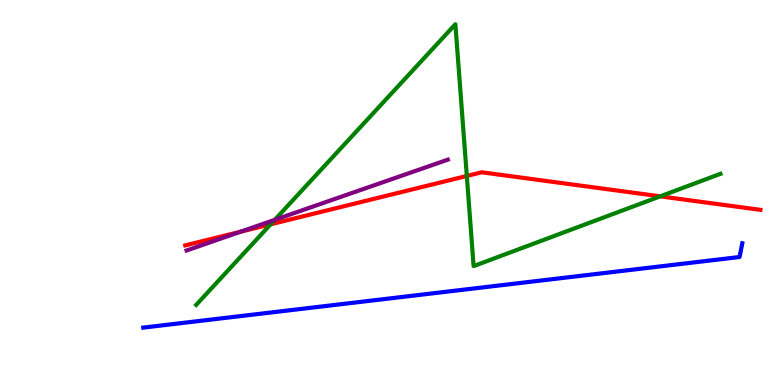[{'lines': ['blue', 'red'], 'intersections': []}, {'lines': ['green', 'red'], 'intersections': [{'x': 3.49, 'y': 4.17}, {'x': 6.02, 'y': 5.43}, {'x': 8.52, 'y': 4.9}]}, {'lines': ['purple', 'red'], 'intersections': [{'x': 3.1, 'y': 3.98}]}, {'lines': ['blue', 'green'], 'intersections': []}, {'lines': ['blue', 'purple'], 'intersections': []}, {'lines': ['green', 'purple'], 'intersections': [{'x': 3.55, 'y': 4.29}]}]